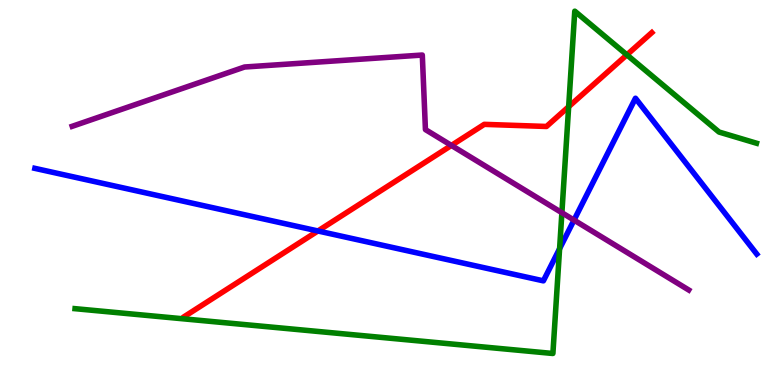[{'lines': ['blue', 'red'], 'intersections': [{'x': 4.1, 'y': 4.0}]}, {'lines': ['green', 'red'], 'intersections': [{'x': 7.34, 'y': 7.23}, {'x': 8.09, 'y': 8.58}]}, {'lines': ['purple', 'red'], 'intersections': [{'x': 5.82, 'y': 6.22}]}, {'lines': ['blue', 'green'], 'intersections': [{'x': 7.22, 'y': 3.54}]}, {'lines': ['blue', 'purple'], 'intersections': [{'x': 7.41, 'y': 4.28}]}, {'lines': ['green', 'purple'], 'intersections': [{'x': 7.25, 'y': 4.47}]}]